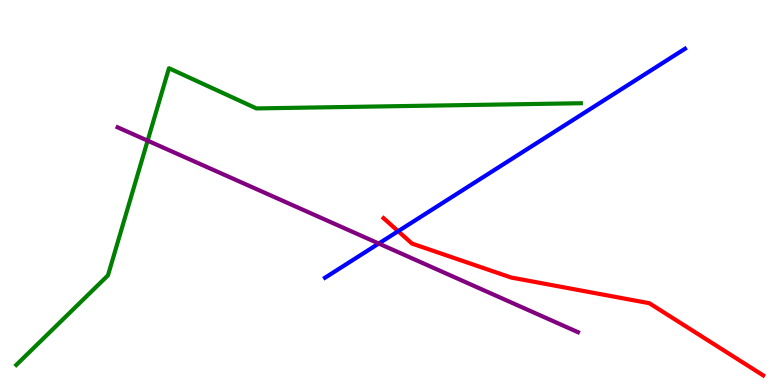[{'lines': ['blue', 'red'], 'intersections': [{'x': 5.14, 'y': 3.99}]}, {'lines': ['green', 'red'], 'intersections': []}, {'lines': ['purple', 'red'], 'intersections': []}, {'lines': ['blue', 'green'], 'intersections': []}, {'lines': ['blue', 'purple'], 'intersections': [{'x': 4.89, 'y': 3.67}]}, {'lines': ['green', 'purple'], 'intersections': [{'x': 1.9, 'y': 6.35}]}]